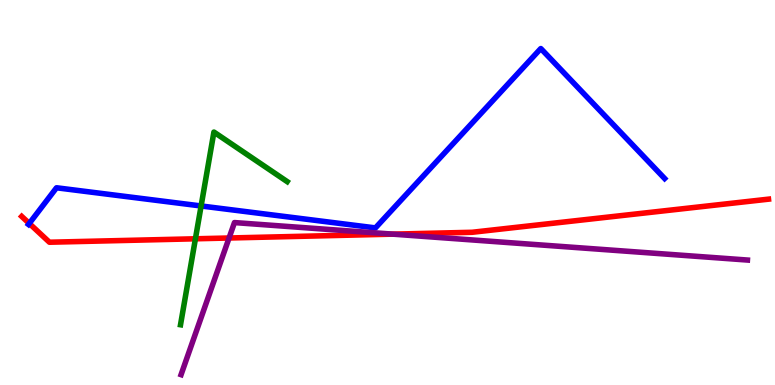[{'lines': ['blue', 'red'], 'intersections': [{'x': 0.378, 'y': 4.2}]}, {'lines': ['green', 'red'], 'intersections': [{'x': 2.52, 'y': 3.8}]}, {'lines': ['purple', 'red'], 'intersections': [{'x': 2.96, 'y': 3.82}, {'x': 5.07, 'y': 3.92}]}, {'lines': ['blue', 'green'], 'intersections': [{'x': 2.59, 'y': 4.65}]}, {'lines': ['blue', 'purple'], 'intersections': []}, {'lines': ['green', 'purple'], 'intersections': []}]